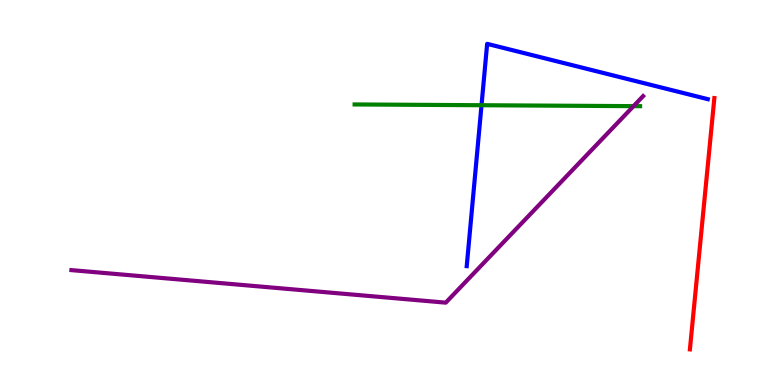[{'lines': ['blue', 'red'], 'intersections': []}, {'lines': ['green', 'red'], 'intersections': []}, {'lines': ['purple', 'red'], 'intersections': []}, {'lines': ['blue', 'green'], 'intersections': [{'x': 6.21, 'y': 7.27}]}, {'lines': ['blue', 'purple'], 'intersections': []}, {'lines': ['green', 'purple'], 'intersections': [{'x': 8.17, 'y': 7.24}]}]